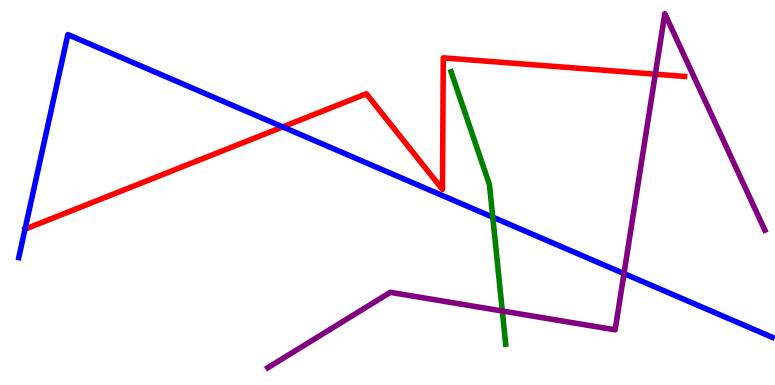[{'lines': ['blue', 'red'], 'intersections': [{'x': 0.323, 'y': 4.05}, {'x': 3.65, 'y': 6.7}]}, {'lines': ['green', 'red'], 'intersections': []}, {'lines': ['purple', 'red'], 'intersections': [{'x': 8.46, 'y': 8.07}]}, {'lines': ['blue', 'green'], 'intersections': [{'x': 6.36, 'y': 4.36}]}, {'lines': ['blue', 'purple'], 'intersections': [{'x': 8.05, 'y': 2.89}]}, {'lines': ['green', 'purple'], 'intersections': [{'x': 6.48, 'y': 1.92}]}]